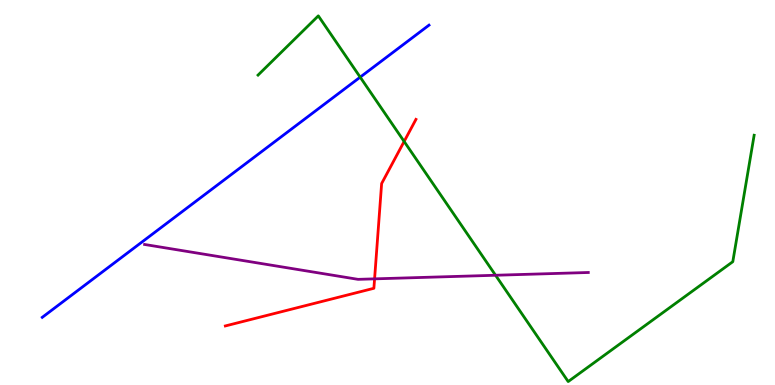[{'lines': ['blue', 'red'], 'intersections': []}, {'lines': ['green', 'red'], 'intersections': [{'x': 5.21, 'y': 6.33}]}, {'lines': ['purple', 'red'], 'intersections': [{'x': 4.83, 'y': 2.76}]}, {'lines': ['blue', 'green'], 'intersections': [{'x': 4.65, 'y': 8.0}]}, {'lines': ['blue', 'purple'], 'intersections': []}, {'lines': ['green', 'purple'], 'intersections': [{'x': 6.39, 'y': 2.85}]}]